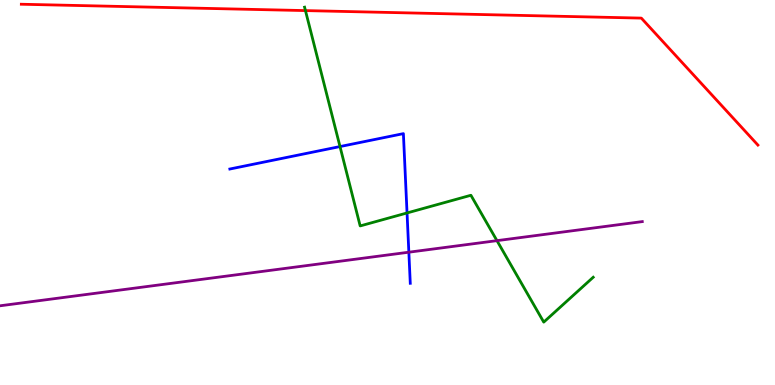[{'lines': ['blue', 'red'], 'intersections': []}, {'lines': ['green', 'red'], 'intersections': [{'x': 3.94, 'y': 9.72}]}, {'lines': ['purple', 'red'], 'intersections': []}, {'lines': ['blue', 'green'], 'intersections': [{'x': 4.39, 'y': 6.19}, {'x': 5.25, 'y': 4.47}]}, {'lines': ['blue', 'purple'], 'intersections': [{'x': 5.28, 'y': 3.45}]}, {'lines': ['green', 'purple'], 'intersections': [{'x': 6.41, 'y': 3.75}]}]